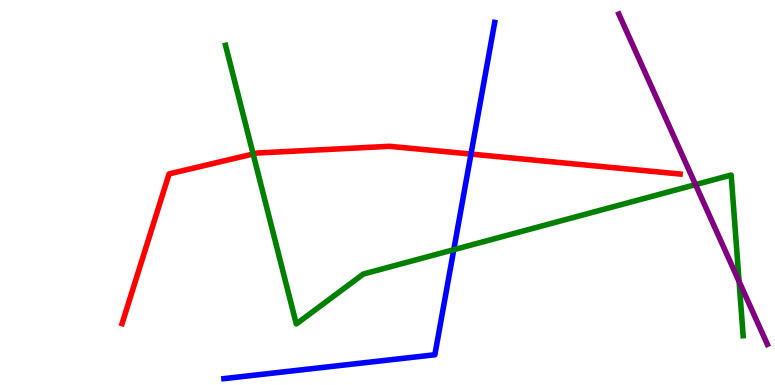[{'lines': ['blue', 'red'], 'intersections': [{'x': 6.08, 'y': 6.0}]}, {'lines': ['green', 'red'], 'intersections': [{'x': 3.27, 'y': 6.0}]}, {'lines': ['purple', 'red'], 'intersections': []}, {'lines': ['blue', 'green'], 'intersections': [{'x': 5.86, 'y': 3.51}]}, {'lines': ['blue', 'purple'], 'intersections': []}, {'lines': ['green', 'purple'], 'intersections': [{'x': 8.97, 'y': 5.2}, {'x': 9.54, 'y': 2.69}]}]